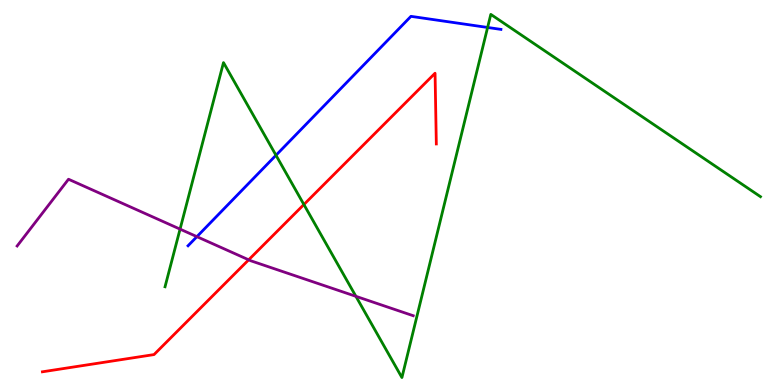[{'lines': ['blue', 'red'], 'intersections': []}, {'lines': ['green', 'red'], 'intersections': [{'x': 3.92, 'y': 4.69}]}, {'lines': ['purple', 'red'], 'intersections': [{'x': 3.21, 'y': 3.25}]}, {'lines': ['blue', 'green'], 'intersections': [{'x': 3.56, 'y': 5.97}, {'x': 6.29, 'y': 9.29}]}, {'lines': ['blue', 'purple'], 'intersections': [{'x': 2.54, 'y': 3.85}]}, {'lines': ['green', 'purple'], 'intersections': [{'x': 2.32, 'y': 4.05}, {'x': 4.59, 'y': 2.3}]}]